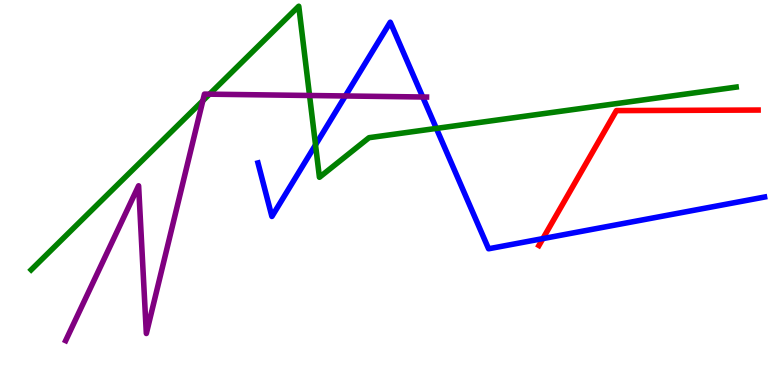[{'lines': ['blue', 'red'], 'intersections': [{'x': 7.0, 'y': 3.8}]}, {'lines': ['green', 'red'], 'intersections': []}, {'lines': ['purple', 'red'], 'intersections': []}, {'lines': ['blue', 'green'], 'intersections': [{'x': 4.07, 'y': 6.24}, {'x': 5.63, 'y': 6.66}]}, {'lines': ['blue', 'purple'], 'intersections': [{'x': 4.46, 'y': 7.51}, {'x': 5.45, 'y': 7.48}]}, {'lines': ['green', 'purple'], 'intersections': [{'x': 2.62, 'y': 7.38}, {'x': 2.7, 'y': 7.55}, {'x': 3.99, 'y': 7.52}]}]